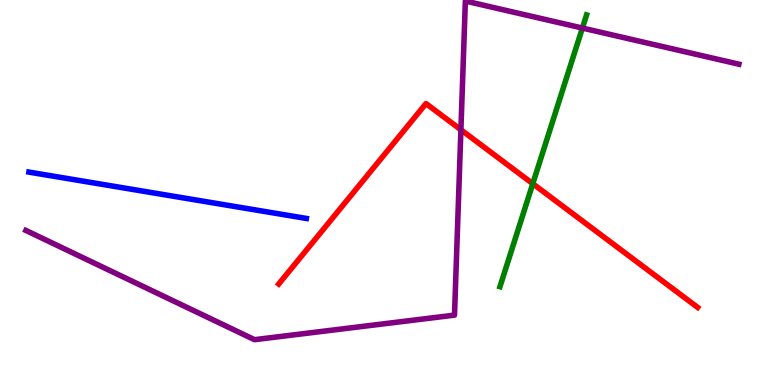[{'lines': ['blue', 'red'], 'intersections': []}, {'lines': ['green', 'red'], 'intersections': [{'x': 6.87, 'y': 5.23}]}, {'lines': ['purple', 'red'], 'intersections': [{'x': 5.95, 'y': 6.63}]}, {'lines': ['blue', 'green'], 'intersections': []}, {'lines': ['blue', 'purple'], 'intersections': []}, {'lines': ['green', 'purple'], 'intersections': [{'x': 7.51, 'y': 9.27}]}]